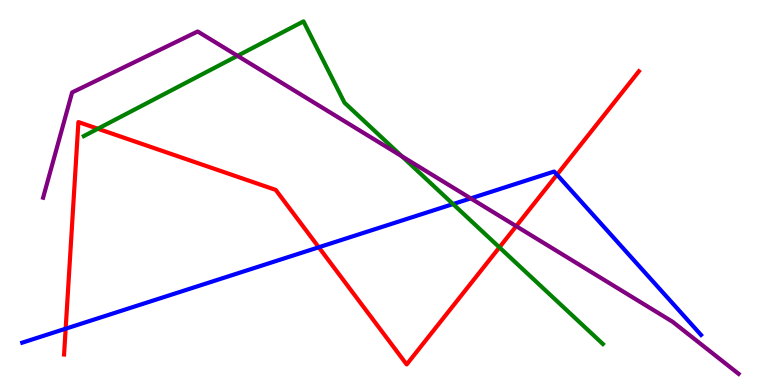[{'lines': ['blue', 'red'], 'intersections': [{'x': 0.847, 'y': 1.46}, {'x': 4.11, 'y': 3.58}, {'x': 7.19, 'y': 5.46}]}, {'lines': ['green', 'red'], 'intersections': [{'x': 1.26, 'y': 6.66}, {'x': 6.44, 'y': 3.57}]}, {'lines': ['purple', 'red'], 'intersections': [{'x': 6.66, 'y': 4.13}]}, {'lines': ['blue', 'green'], 'intersections': [{'x': 5.85, 'y': 4.7}]}, {'lines': ['blue', 'purple'], 'intersections': [{'x': 6.07, 'y': 4.85}]}, {'lines': ['green', 'purple'], 'intersections': [{'x': 3.06, 'y': 8.55}, {'x': 5.19, 'y': 5.94}]}]